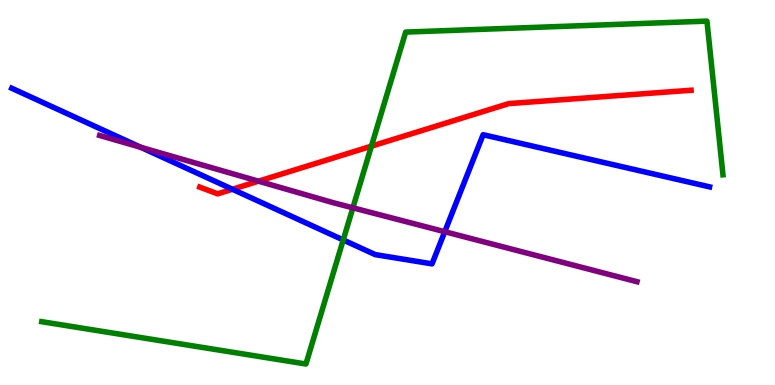[{'lines': ['blue', 'red'], 'intersections': [{'x': 3.0, 'y': 5.08}]}, {'lines': ['green', 'red'], 'intersections': [{'x': 4.79, 'y': 6.2}]}, {'lines': ['purple', 'red'], 'intersections': [{'x': 3.34, 'y': 5.29}]}, {'lines': ['blue', 'green'], 'intersections': [{'x': 4.43, 'y': 3.77}]}, {'lines': ['blue', 'purple'], 'intersections': [{'x': 1.82, 'y': 6.17}, {'x': 5.74, 'y': 3.98}]}, {'lines': ['green', 'purple'], 'intersections': [{'x': 4.55, 'y': 4.6}]}]